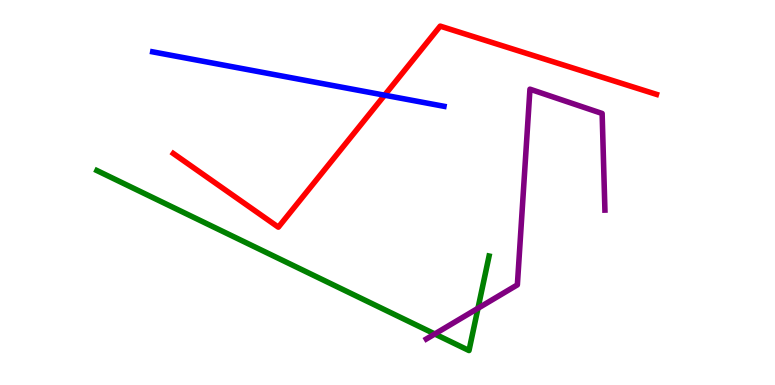[{'lines': ['blue', 'red'], 'intersections': [{'x': 4.96, 'y': 7.53}]}, {'lines': ['green', 'red'], 'intersections': []}, {'lines': ['purple', 'red'], 'intersections': []}, {'lines': ['blue', 'green'], 'intersections': []}, {'lines': ['blue', 'purple'], 'intersections': []}, {'lines': ['green', 'purple'], 'intersections': [{'x': 5.61, 'y': 1.33}, {'x': 6.17, 'y': 1.99}]}]